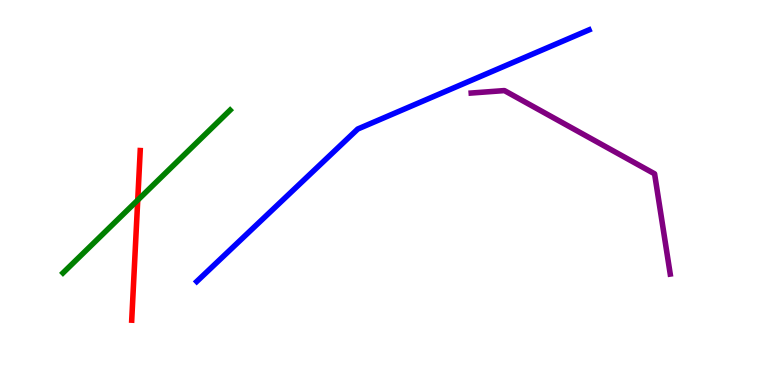[{'lines': ['blue', 'red'], 'intersections': []}, {'lines': ['green', 'red'], 'intersections': [{'x': 1.78, 'y': 4.8}]}, {'lines': ['purple', 'red'], 'intersections': []}, {'lines': ['blue', 'green'], 'intersections': []}, {'lines': ['blue', 'purple'], 'intersections': []}, {'lines': ['green', 'purple'], 'intersections': []}]